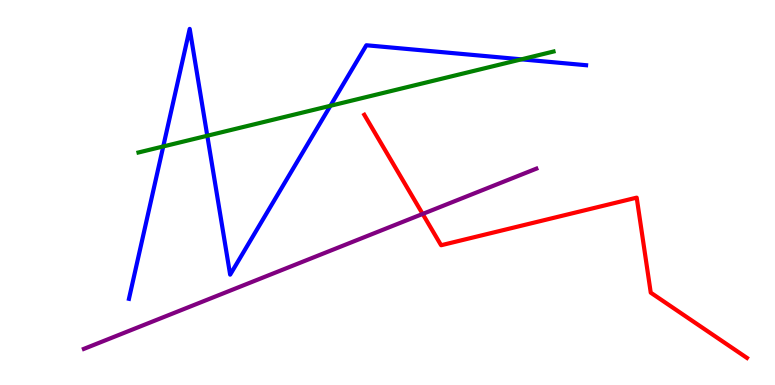[{'lines': ['blue', 'red'], 'intersections': []}, {'lines': ['green', 'red'], 'intersections': []}, {'lines': ['purple', 'red'], 'intersections': [{'x': 5.45, 'y': 4.44}]}, {'lines': ['blue', 'green'], 'intersections': [{'x': 2.11, 'y': 6.2}, {'x': 2.67, 'y': 6.47}, {'x': 4.26, 'y': 7.25}, {'x': 6.73, 'y': 8.46}]}, {'lines': ['blue', 'purple'], 'intersections': []}, {'lines': ['green', 'purple'], 'intersections': []}]